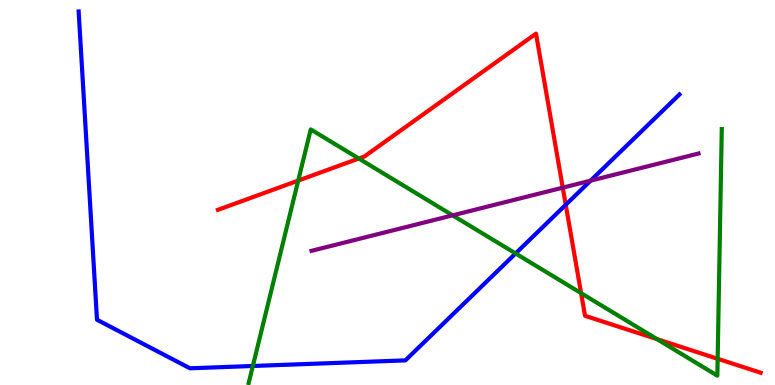[{'lines': ['blue', 'red'], 'intersections': [{'x': 7.3, 'y': 4.68}]}, {'lines': ['green', 'red'], 'intersections': [{'x': 3.85, 'y': 5.31}, {'x': 4.63, 'y': 5.88}, {'x': 7.5, 'y': 2.39}, {'x': 8.48, 'y': 1.19}, {'x': 9.26, 'y': 0.681}]}, {'lines': ['purple', 'red'], 'intersections': [{'x': 7.26, 'y': 5.13}]}, {'lines': ['blue', 'green'], 'intersections': [{'x': 3.26, 'y': 0.494}, {'x': 6.65, 'y': 3.42}]}, {'lines': ['blue', 'purple'], 'intersections': [{'x': 7.62, 'y': 5.31}]}, {'lines': ['green', 'purple'], 'intersections': [{'x': 5.84, 'y': 4.41}]}]